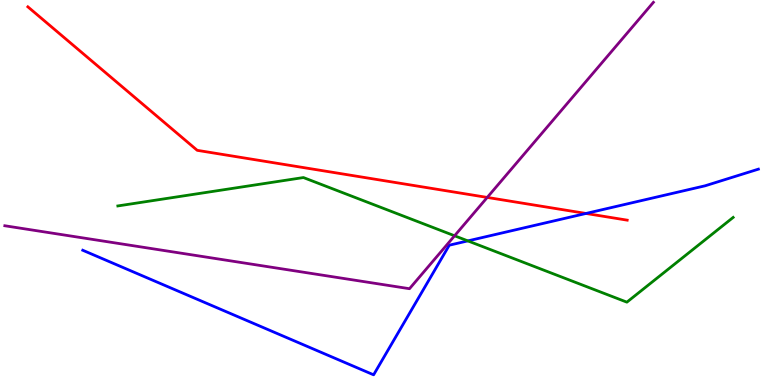[{'lines': ['blue', 'red'], 'intersections': [{'x': 7.56, 'y': 4.46}]}, {'lines': ['green', 'red'], 'intersections': []}, {'lines': ['purple', 'red'], 'intersections': [{'x': 6.29, 'y': 4.87}]}, {'lines': ['blue', 'green'], 'intersections': [{'x': 6.04, 'y': 3.74}]}, {'lines': ['blue', 'purple'], 'intersections': []}, {'lines': ['green', 'purple'], 'intersections': [{'x': 5.87, 'y': 3.88}]}]